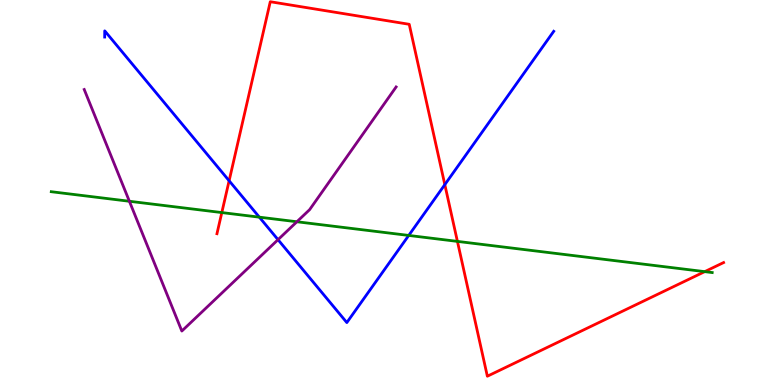[{'lines': ['blue', 'red'], 'intersections': [{'x': 2.96, 'y': 5.3}, {'x': 5.74, 'y': 5.2}]}, {'lines': ['green', 'red'], 'intersections': [{'x': 2.86, 'y': 4.48}, {'x': 5.9, 'y': 3.73}, {'x': 9.09, 'y': 2.94}]}, {'lines': ['purple', 'red'], 'intersections': []}, {'lines': ['blue', 'green'], 'intersections': [{'x': 3.35, 'y': 4.36}, {'x': 5.27, 'y': 3.88}]}, {'lines': ['blue', 'purple'], 'intersections': [{'x': 3.59, 'y': 3.77}]}, {'lines': ['green', 'purple'], 'intersections': [{'x': 1.67, 'y': 4.77}, {'x': 3.83, 'y': 4.24}]}]